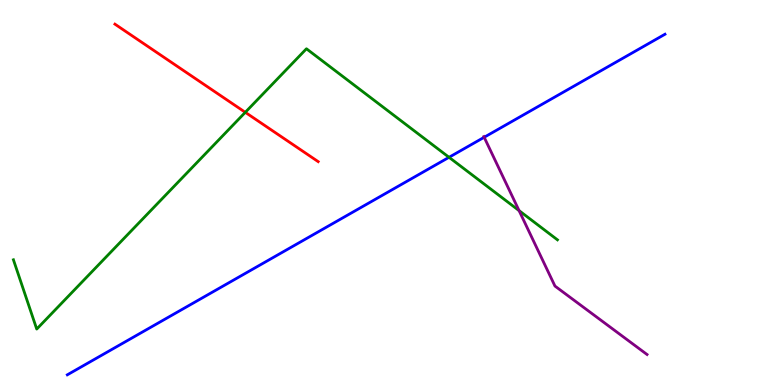[{'lines': ['blue', 'red'], 'intersections': []}, {'lines': ['green', 'red'], 'intersections': [{'x': 3.17, 'y': 7.08}]}, {'lines': ['purple', 'red'], 'intersections': []}, {'lines': ['blue', 'green'], 'intersections': [{'x': 5.79, 'y': 5.91}]}, {'lines': ['blue', 'purple'], 'intersections': [{'x': 6.25, 'y': 6.43}]}, {'lines': ['green', 'purple'], 'intersections': [{'x': 6.7, 'y': 4.53}]}]